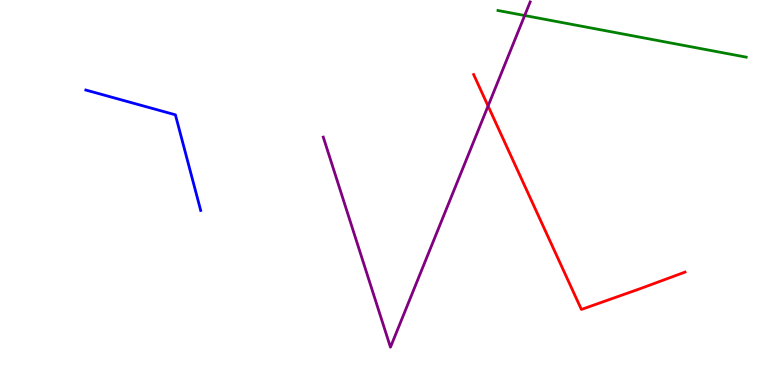[{'lines': ['blue', 'red'], 'intersections': []}, {'lines': ['green', 'red'], 'intersections': []}, {'lines': ['purple', 'red'], 'intersections': [{'x': 6.3, 'y': 7.25}]}, {'lines': ['blue', 'green'], 'intersections': []}, {'lines': ['blue', 'purple'], 'intersections': []}, {'lines': ['green', 'purple'], 'intersections': [{'x': 6.77, 'y': 9.6}]}]